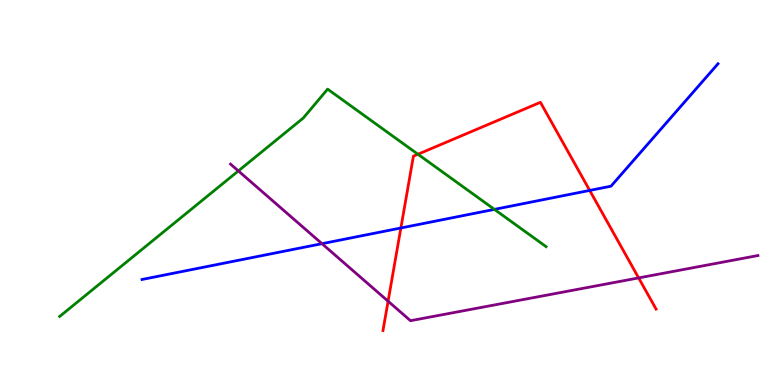[{'lines': ['blue', 'red'], 'intersections': [{'x': 5.17, 'y': 4.08}, {'x': 7.61, 'y': 5.05}]}, {'lines': ['green', 'red'], 'intersections': [{'x': 5.39, 'y': 5.99}]}, {'lines': ['purple', 'red'], 'intersections': [{'x': 5.01, 'y': 2.18}, {'x': 8.24, 'y': 2.78}]}, {'lines': ['blue', 'green'], 'intersections': [{'x': 6.38, 'y': 4.56}]}, {'lines': ['blue', 'purple'], 'intersections': [{'x': 4.15, 'y': 3.67}]}, {'lines': ['green', 'purple'], 'intersections': [{'x': 3.08, 'y': 5.56}]}]